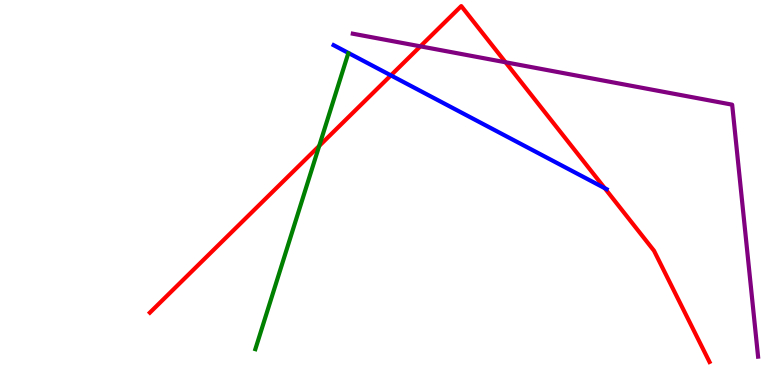[{'lines': ['blue', 'red'], 'intersections': [{'x': 5.04, 'y': 8.04}, {'x': 7.8, 'y': 5.11}]}, {'lines': ['green', 'red'], 'intersections': [{'x': 4.12, 'y': 6.21}]}, {'lines': ['purple', 'red'], 'intersections': [{'x': 5.42, 'y': 8.8}, {'x': 6.52, 'y': 8.38}]}, {'lines': ['blue', 'green'], 'intersections': []}, {'lines': ['blue', 'purple'], 'intersections': []}, {'lines': ['green', 'purple'], 'intersections': []}]